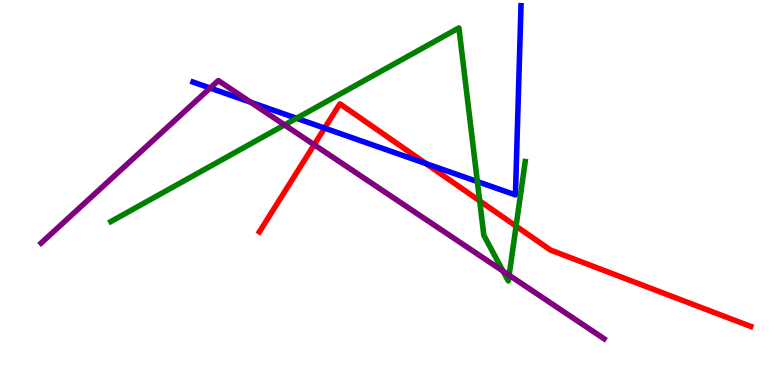[{'lines': ['blue', 'red'], 'intersections': [{'x': 4.19, 'y': 6.67}, {'x': 5.5, 'y': 5.75}]}, {'lines': ['green', 'red'], 'intersections': [{'x': 6.19, 'y': 4.78}, {'x': 6.66, 'y': 4.13}]}, {'lines': ['purple', 'red'], 'intersections': [{'x': 4.05, 'y': 6.24}]}, {'lines': ['blue', 'green'], 'intersections': [{'x': 3.83, 'y': 6.93}, {'x': 6.16, 'y': 5.28}]}, {'lines': ['blue', 'purple'], 'intersections': [{'x': 2.71, 'y': 7.71}, {'x': 3.23, 'y': 7.34}]}, {'lines': ['green', 'purple'], 'intersections': [{'x': 3.67, 'y': 6.76}, {'x': 6.49, 'y': 2.96}, {'x': 6.57, 'y': 2.85}]}]